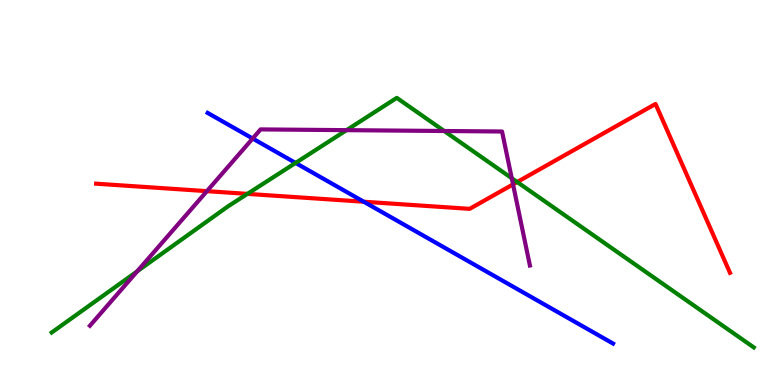[{'lines': ['blue', 'red'], 'intersections': [{'x': 4.69, 'y': 4.76}]}, {'lines': ['green', 'red'], 'intersections': [{'x': 3.19, 'y': 4.96}, {'x': 6.67, 'y': 5.27}]}, {'lines': ['purple', 'red'], 'intersections': [{'x': 2.67, 'y': 5.03}, {'x': 6.62, 'y': 5.21}]}, {'lines': ['blue', 'green'], 'intersections': [{'x': 3.81, 'y': 5.77}]}, {'lines': ['blue', 'purple'], 'intersections': [{'x': 3.26, 'y': 6.4}]}, {'lines': ['green', 'purple'], 'intersections': [{'x': 1.77, 'y': 2.95}, {'x': 4.47, 'y': 6.62}, {'x': 5.73, 'y': 6.6}, {'x': 6.6, 'y': 5.37}]}]